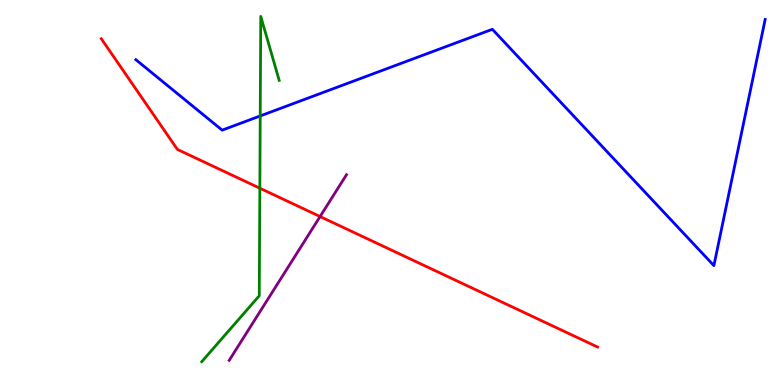[{'lines': ['blue', 'red'], 'intersections': []}, {'lines': ['green', 'red'], 'intersections': [{'x': 3.35, 'y': 5.11}]}, {'lines': ['purple', 'red'], 'intersections': [{'x': 4.13, 'y': 4.38}]}, {'lines': ['blue', 'green'], 'intersections': [{'x': 3.36, 'y': 6.99}]}, {'lines': ['blue', 'purple'], 'intersections': []}, {'lines': ['green', 'purple'], 'intersections': []}]